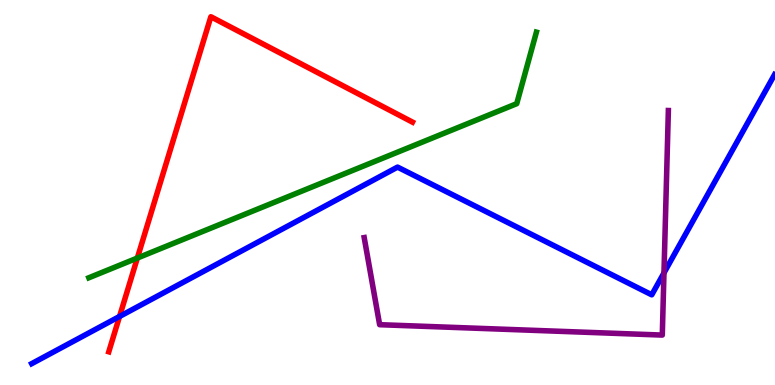[{'lines': ['blue', 'red'], 'intersections': [{'x': 1.54, 'y': 1.78}]}, {'lines': ['green', 'red'], 'intersections': [{'x': 1.77, 'y': 3.3}]}, {'lines': ['purple', 'red'], 'intersections': []}, {'lines': ['blue', 'green'], 'intersections': []}, {'lines': ['blue', 'purple'], 'intersections': [{'x': 8.57, 'y': 2.91}]}, {'lines': ['green', 'purple'], 'intersections': []}]